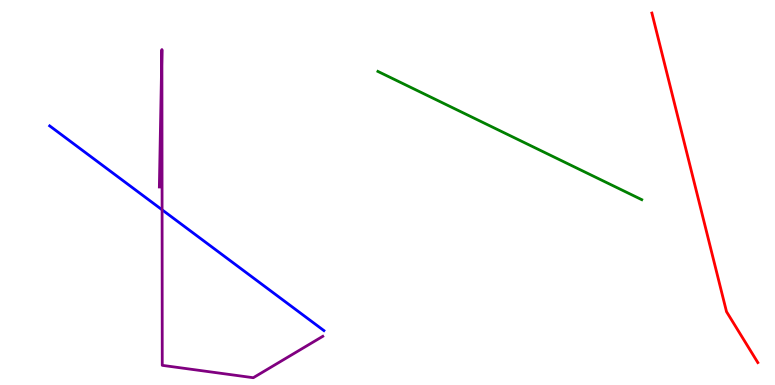[{'lines': ['blue', 'red'], 'intersections': []}, {'lines': ['green', 'red'], 'intersections': []}, {'lines': ['purple', 'red'], 'intersections': []}, {'lines': ['blue', 'green'], 'intersections': []}, {'lines': ['blue', 'purple'], 'intersections': [{'x': 2.09, 'y': 4.55}]}, {'lines': ['green', 'purple'], 'intersections': []}]